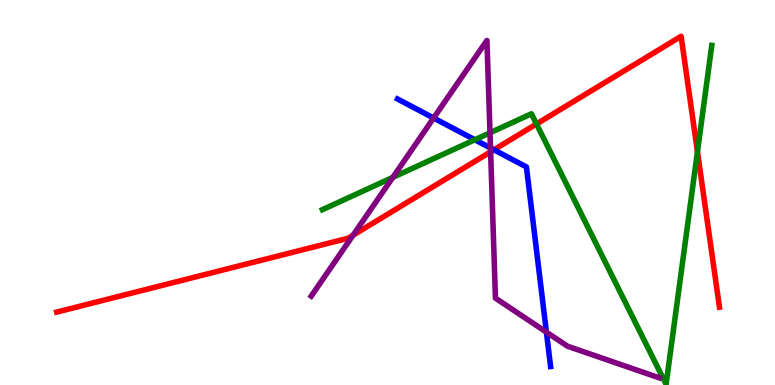[{'lines': ['blue', 'red'], 'intersections': [{'x': 6.37, 'y': 6.11}]}, {'lines': ['green', 'red'], 'intersections': [{'x': 6.92, 'y': 6.78}, {'x': 9.0, 'y': 6.06}]}, {'lines': ['purple', 'red'], 'intersections': [{'x': 4.56, 'y': 3.89}, {'x': 6.33, 'y': 6.06}]}, {'lines': ['blue', 'green'], 'intersections': [{'x': 6.13, 'y': 6.37}]}, {'lines': ['blue', 'purple'], 'intersections': [{'x': 5.6, 'y': 6.93}, {'x': 6.33, 'y': 6.16}, {'x': 7.05, 'y': 1.37}]}, {'lines': ['green', 'purple'], 'intersections': [{'x': 5.07, 'y': 5.39}, {'x': 6.32, 'y': 6.55}]}]